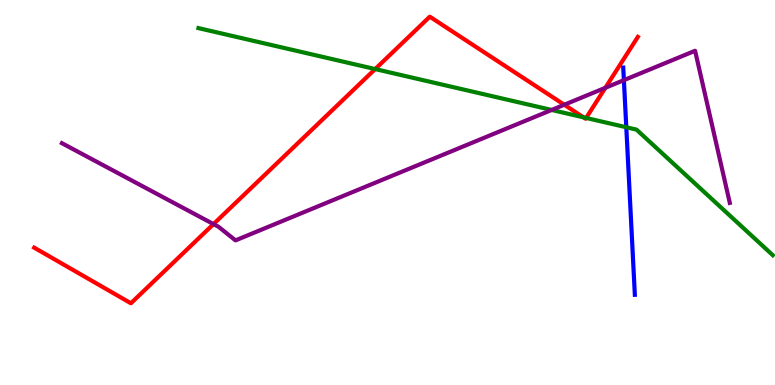[{'lines': ['blue', 'red'], 'intersections': []}, {'lines': ['green', 'red'], 'intersections': [{'x': 4.84, 'y': 8.21}, {'x': 7.53, 'y': 6.95}, {'x': 7.56, 'y': 6.94}]}, {'lines': ['purple', 'red'], 'intersections': [{'x': 2.75, 'y': 4.18}, {'x': 7.28, 'y': 7.28}, {'x': 7.81, 'y': 7.72}]}, {'lines': ['blue', 'green'], 'intersections': [{'x': 8.08, 'y': 6.69}]}, {'lines': ['blue', 'purple'], 'intersections': [{'x': 8.05, 'y': 7.92}]}, {'lines': ['green', 'purple'], 'intersections': [{'x': 7.12, 'y': 7.14}]}]